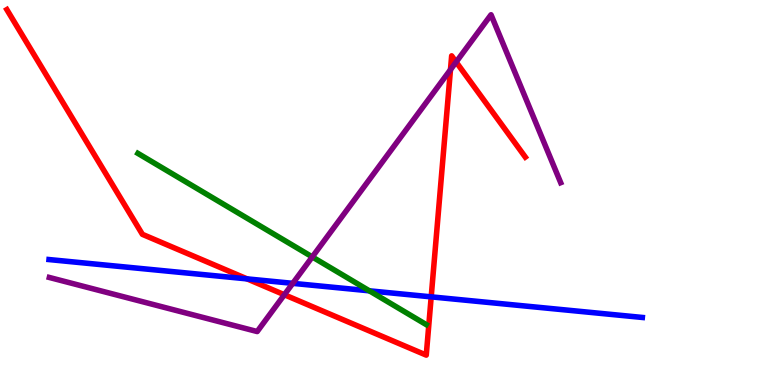[{'lines': ['blue', 'red'], 'intersections': [{'x': 3.19, 'y': 2.76}, {'x': 5.56, 'y': 2.29}]}, {'lines': ['green', 'red'], 'intersections': []}, {'lines': ['purple', 'red'], 'intersections': [{'x': 3.67, 'y': 2.34}, {'x': 5.81, 'y': 8.19}, {'x': 5.89, 'y': 8.39}]}, {'lines': ['blue', 'green'], 'intersections': [{'x': 4.77, 'y': 2.45}]}, {'lines': ['blue', 'purple'], 'intersections': [{'x': 3.78, 'y': 2.64}]}, {'lines': ['green', 'purple'], 'intersections': [{'x': 4.03, 'y': 3.33}]}]